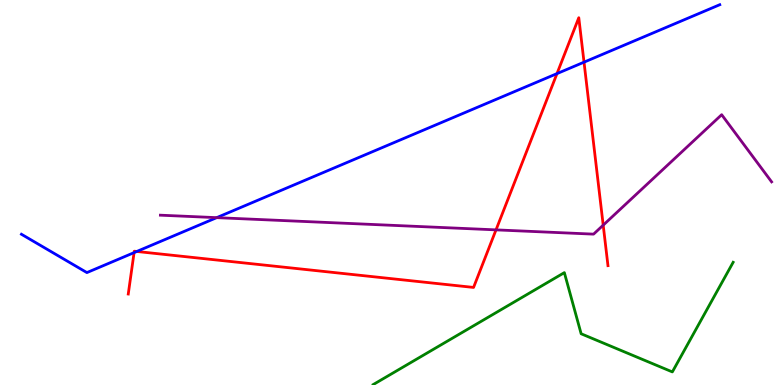[{'lines': ['blue', 'red'], 'intersections': [{'x': 1.73, 'y': 3.44}, {'x': 1.77, 'y': 3.47}, {'x': 7.19, 'y': 8.09}, {'x': 7.54, 'y': 8.39}]}, {'lines': ['green', 'red'], 'intersections': []}, {'lines': ['purple', 'red'], 'intersections': [{'x': 6.4, 'y': 4.03}, {'x': 7.78, 'y': 4.15}]}, {'lines': ['blue', 'green'], 'intersections': []}, {'lines': ['blue', 'purple'], 'intersections': [{'x': 2.8, 'y': 4.35}]}, {'lines': ['green', 'purple'], 'intersections': []}]